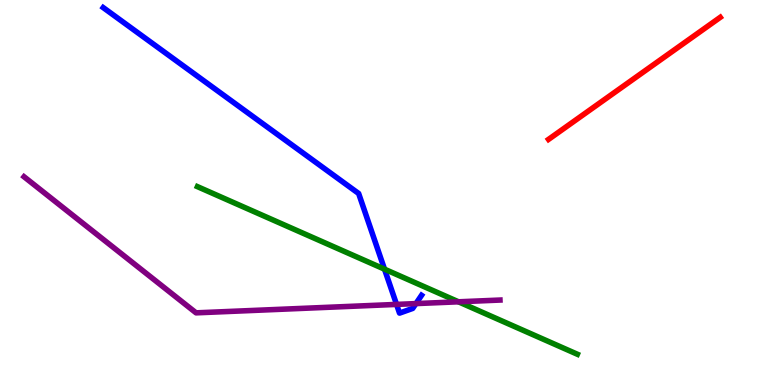[{'lines': ['blue', 'red'], 'intersections': []}, {'lines': ['green', 'red'], 'intersections': []}, {'lines': ['purple', 'red'], 'intersections': []}, {'lines': ['blue', 'green'], 'intersections': [{'x': 4.96, 'y': 3.01}]}, {'lines': ['blue', 'purple'], 'intersections': [{'x': 5.12, 'y': 2.09}, {'x': 5.37, 'y': 2.11}]}, {'lines': ['green', 'purple'], 'intersections': [{'x': 5.92, 'y': 2.16}]}]